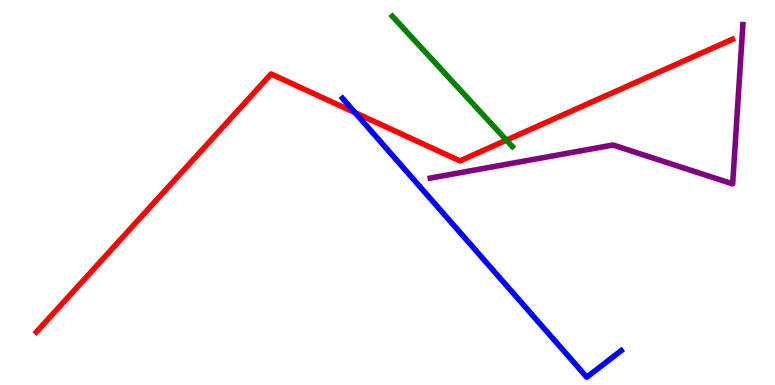[{'lines': ['blue', 'red'], 'intersections': [{'x': 4.58, 'y': 7.07}]}, {'lines': ['green', 'red'], 'intersections': [{'x': 6.53, 'y': 6.36}]}, {'lines': ['purple', 'red'], 'intersections': []}, {'lines': ['blue', 'green'], 'intersections': []}, {'lines': ['blue', 'purple'], 'intersections': []}, {'lines': ['green', 'purple'], 'intersections': []}]